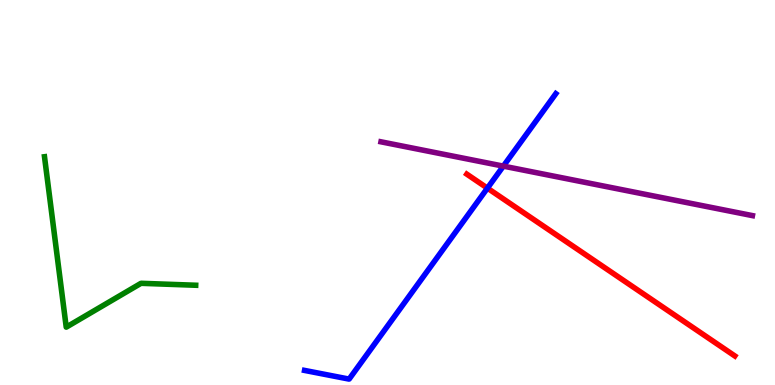[{'lines': ['blue', 'red'], 'intersections': [{'x': 6.29, 'y': 5.11}]}, {'lines': ['green', 'red'], 'intersections': []}, {'lines': ['purple', 'red'], 'intersections': []}, {'lines': ['blue', 'green'], 'intersections': []}, {'lines': ['blue', 'purple'], 'intersections': [{'x': 6.49, 'y': 5.69}]}, {'lines': ['green', 'purple'], 'intersections': []}]